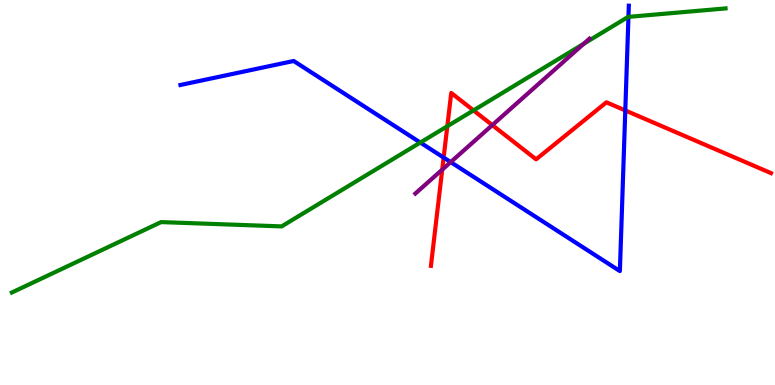[{'lines': ['blue', 'red'], 'intersections': [{'x': 5.72, 'y': 5.91}, {'x': 8.07, 'y': 7.13}]}, {'lines': ['green', 'red'], 'intersections': [{'x': 5.77, 'y': 6.72}, {'x': 6.11, 'y': 7.13}]}, {'lines': ['purple', 'red'], 'intersections': [{'x': 5.71, 'y': 5.59}, {'x': 6.35, 'y': 6.75}]}, {'lines': ['blue', 'green'], 'intersections': [{'x': 5.42, 'y': 6.3}, {'x': 8.11, 'y': 9.56}]}, {'lines': ['blue', 'purple'], 'intersections': [{'x': 5.82, 'y': 5.79}]}, {'lines': ['green', 'purple'], 'intersections': [{'x': 7.53, 'y': 8.86}]}]